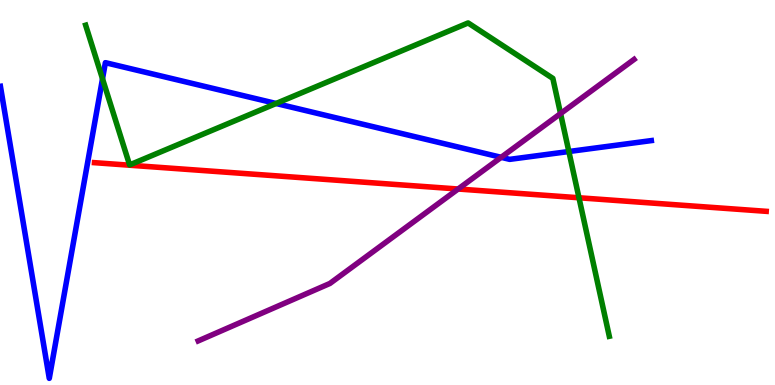[{'lines': ['blue', 'red'], 'intersections': []}, {'lines': ['green', 'red'], 'intersections': [{'x': 7.47, 'y': 4.86}]}, {'lines': ['purple', 'red'], 'intersections': [{'x': 5.91, 'y': 5.09}]}, {'lines': ['blue', 'green'], 'intersections': [{'x': 1.32, 'y': 7.95}, {'x': 3.56, 'y': 7.31}, {'x': 7.34, 'y': 6.06}]}, {'lines': ['blue', 'purple'], 'intersections': [{'x': 6.47, 'y': 5.91}]}, {'lines': ['green', 'purple'], 'intersections': [{'x': 7.23, 'y': 7.05}]}]